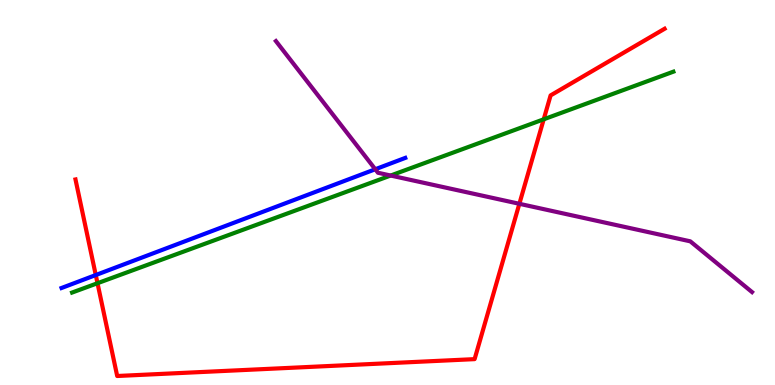[{'lines': ['blue', 'red'], 'intersections': [{'x': 1.24, 'y': 2.86}]}, {'lines': ['green', 'red'], 'intersections': [{'x': 1.26, 'y': 2.64}, {'x': 7.02, 'y': 6.9}]}, {'lines': ['purple', 'red'], 'intersections': [{'x': 6.7, 'y': 4.71}]}, {'lines': ['blue', 'green'], 'intersections': []}, {'lines': ['blue', 'purple'], 'intersections': [{'x': 4.84, 'y': 5.6}]}, {'lines': ['green', 'purple'], 'intersections': [{'x': 5.04, 'y': 5.44}]}]